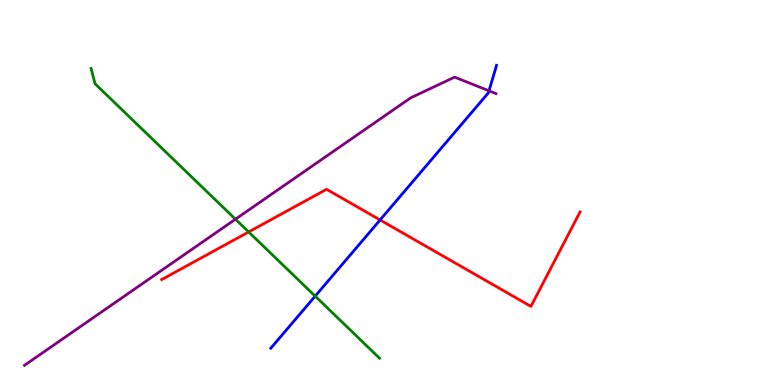[{'lines': ['blue', 'red'], 'intersections': [{'x': 4.9, 'y': 4.29}]}, {'lines': ['green', 'red'], 'intersections': [{'x': 3.21, 'y': 3.98}]}, {'lines': ['purple', 'red'], 'intersections': []}, {'lines': ['blue', 'green'], 'intersections': [{'x': 4.07, 'y': 2.31}]}, {'lines': ['blue', 'purple'], 'intersections': [{'x': 6.31, 'y': 7.64}]}, {'lines': ['green', 'purple'], 'intersections': [{'x': 3.04, 'y': 4.31}]}]